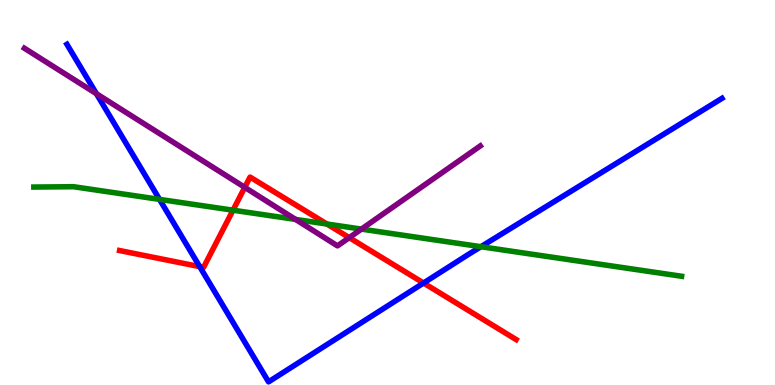[{'lines': ['blue', 'red'], 'intersections': [{'x': 2.58, 'y': 3.07}, {'x': 5.47, 'y': 2.65}]}, {'lines': ['green', 'red'], 'intersections': [{'x': 3.01, 'y': 4.54}, {'x': 4.22, 'y': 4.18}]}, {'lines': ['purple', 'red'], 'intersections': [{'x': 3.16, 'y': 5.13}, {'x': 4.51, 'y': 3.83}]}, {'lines': ['blue', 'green'], 'intersections': [{'x': 2.06, 'y': 4.82}, {'x': 6.21, 'y': 3.59}]}, {'lines': ['blue', 'purple'], 'intersections': [{'x': 1.24, 'y': 7.57}]}, {'lines': ['green', 'purple'], 'intersections': [{'x': 3.81, 'y': 4.3}, {'x': 4.66, 'y': 4.05}]}]